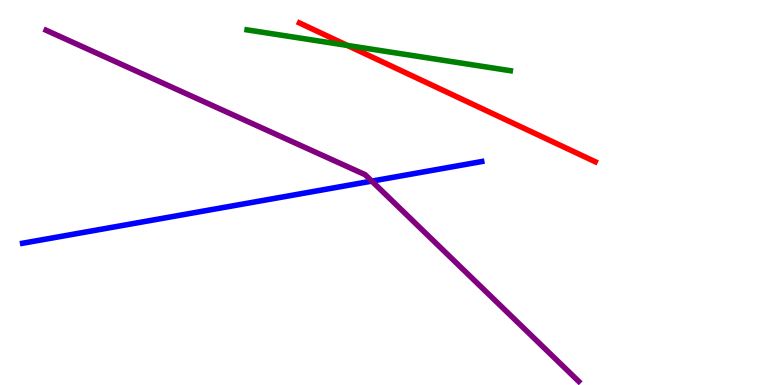[{'lines': ['blue', 'red'], 'intersections': []}, {'lines': ['green', 'red'], 'intersections': [{'x': 4.48, 'y': 8.82}]}, {'lines': ['purple', 'red'], 'intersections': []}, {'lines': ['blue', 'green'], 'intersections': []}, {'lines': ['blue', 'purple'], 'intersections': [{'x': 4.8, 'y': 5.3}]}, {'lines': ['green', 'purple'], 'intersections': []}]